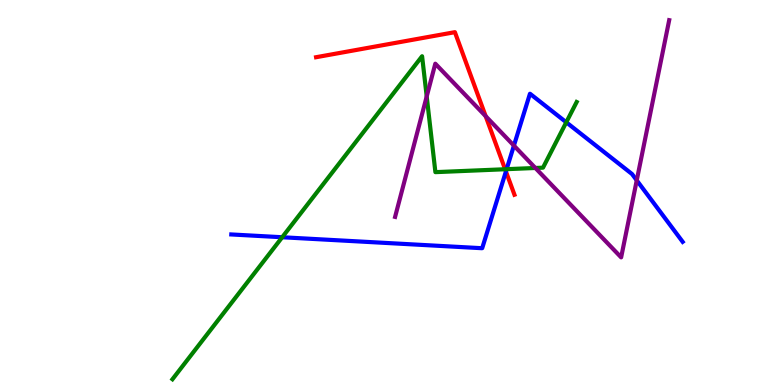[{'lines': ['blue', 'red'], 'intersections': [{'x': 6.53, 'y': 5.55}]}, {'lines': ['green', 'red'], 'intersections': [{'x': 6.52, 'y': 5.6}]}, {'lines': ['purple', 'red'], 'intersections': [{'x': 6.27, 'y': 6.98}]}, {'lines': ['blue', 'green'], 'intersections': [{'x': 3.64, 'y': 3.84}, {'x': 6.54, 'y': 5.61}, {'x': 7.31, 'y': 6.82}]}, {'lines': ['blue', 'purple'], 'intersections': [{'x': 6.63, 'y': 6.22}, {'x': 8.22, 'y': 5.32}]}, {'lines': ['green', 'purple'], 'intersections': [{'x': 5.51, 'y': 7.49}, {'x': 6.91, 'y': 5.64}]}]